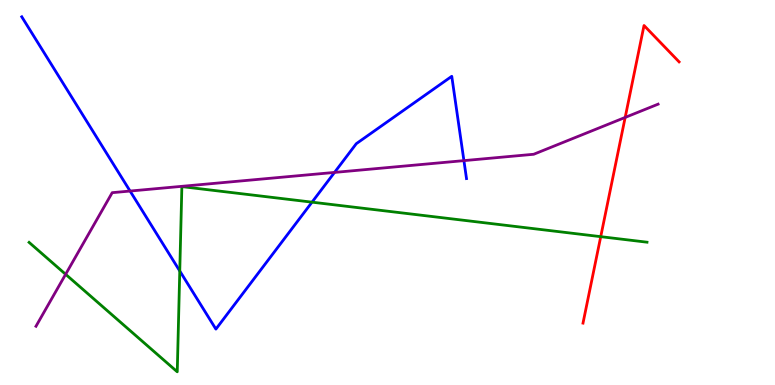[{'lines': ['blue', 'red'], 'intersections': []}, {'lines': ['green', 'red'], 'intersections': [{'x': 7.75, 'y': 3.85}]}, {'lines': ['purple', 'red'], 'intersections': [{'x': 8.07, 'y': 6.95}]}, {'lines': ['blue', 'green'], 'intersections': [{'x': 2.32, 'y': 2.96}, {'x': 4.03, 'y': 4.75}]}, {'lines': ['blue', 'purple'], 'intersections': [{'x': 1.68, 'y': 5.04}, {'x': 4.32, 'y': 5.52}, {'x': 5.99, 'y': 5.83}]}, {'lines': ['green', 'purple'], 'intersections': [{'x': 0.847, 'y': 2.88}]}]